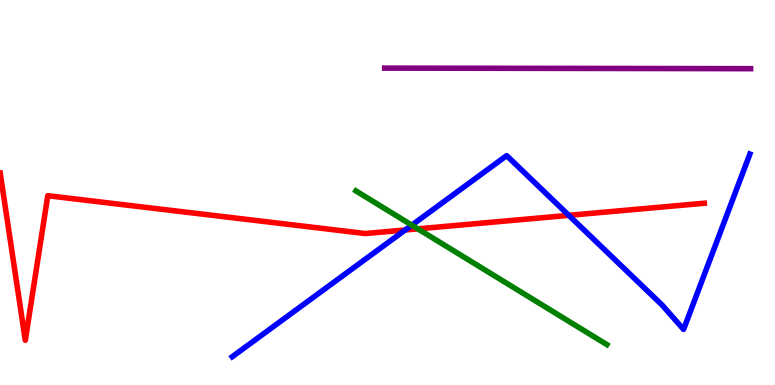[{'lines': ['blue', 'red'], 'intersections': [{'x': 5.23, 'y': 4.03}, {'x': 7.34, 'y': 4.41}]}, {'lines': ['green', 'red'], 'intersections': [{'x': 5.39, 'y': 4.06}]}, {'lines': ['purple', 'red'], 'intersections': []}, {'lines': ['blue', 'green'], 'intersections': [{'x': 5.31, 'y': 4.15}]}, {'lines': ['blue', 'purple'], 'intersections': []}, {'lines': ['green', 'purple'], 'intersections': []}]